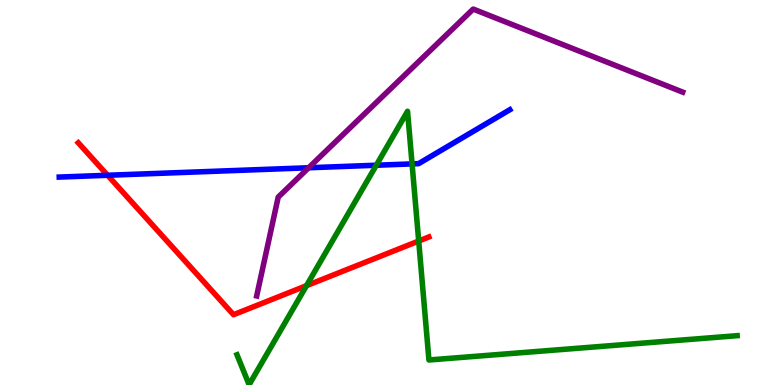[{'lines': ['blue', 'red'], 'intersections': [{'x': 1.39, 'y': 5.45}]}, {'lines': ['green', 'red'], 'intersections': [{'x': 3.95, 'y': 2.58}, {'x': 5.4, 'y': 3.74}]}, {'lines': ['purple', 'red'], 'intersections': []}, {'lines': ['blue', 'green'], 'intersections': [{'x': 4.86, 'y': 5.71}, {'x': 5.32, 'y': 5.74}]}, {'lines': ['blue', 'purple'], 'intersections': [{'x': 3.98, 'y': 5.64}]}, {'lines': ['green', 'purple'], 'intersections': []}]